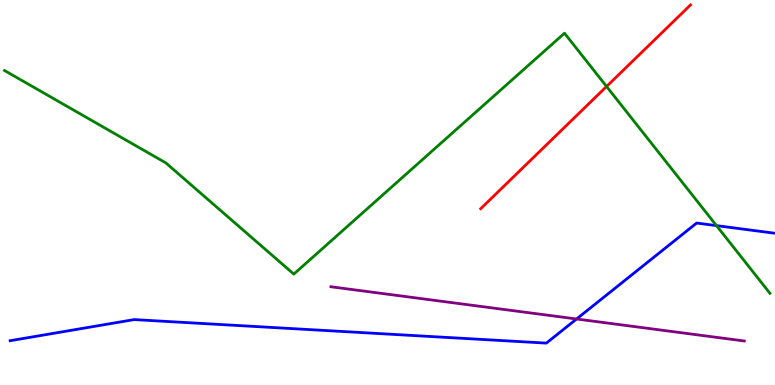[{'lines': ['blue', 'red'], 'intersections': []}, {'lines': ['green', 'red'], 'intersections': [{'x': 7.83, 'y': 7.75}]}, {'lines': ['purple', 'red'], 'intersections': []}, {'lines': ['blue', 'green'], 'intersections': [{'x': 9.25, 'y': 4.14}]}, {'lines': ['blue', 'purple'], 'intersections': [{'x': 7.44, 'y': 1.71}]}, {'lines': ['green', 'purple'], 'intersections': []}]